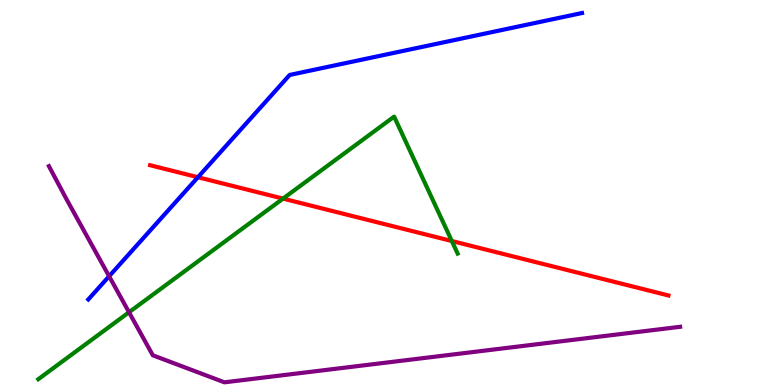[{'lines': ['blue', 'red'], 'intersections': [{'x': 2.55, 'y': 5.4}]}, {'lines': ['green', 'red'], 'intersections': [{'x': 3.65, 'y': 4.84}, {'x': 5.83, 'y': 3.74}]}, {'lines': ['purple', 'red'], 'intersections': []}, {'lines': ['blue', 'green'], 'intersections': []}, {'lines': ['blue', 'purple'], 'intersections': [{'x': 1.41, 'y': 2.82}]}, {'lines': ['green', 'purple'], 'intersections': [{'x': 1.66, 'y': 1.89}]}]